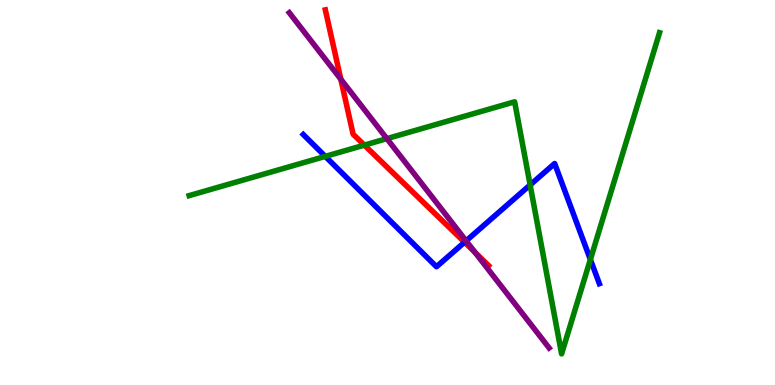[{'lines': ['blue', 'red'], 'intersections': [{'x': 5.99, 'y': 3.71}]}, {'lines': ['green', 'red'], 'intersections': [{'x': 4.7, 'y': 6.23}]}, {'lines': ['purple', 'red'], 'intersections': [{'x': 4.4, 'y': 7.94}, {'x': 6.13, 'y': 3.44}]}, {'lines': ['blue', 'green'], 'intersections': [{'x': 4.2, 'y': 5.94}, {'x': 6.84, 'y': 5.2}, {'x': 7.62, 'y': 3.26}]}, {'lines': ['blue', 'purple'], 'intersections': [{'x': 6.01, 'y': 3.74}]}, {'lines': ['green', 'purple'], 'intersections': [{'x': 4.99, 'y': 6.4}]}]